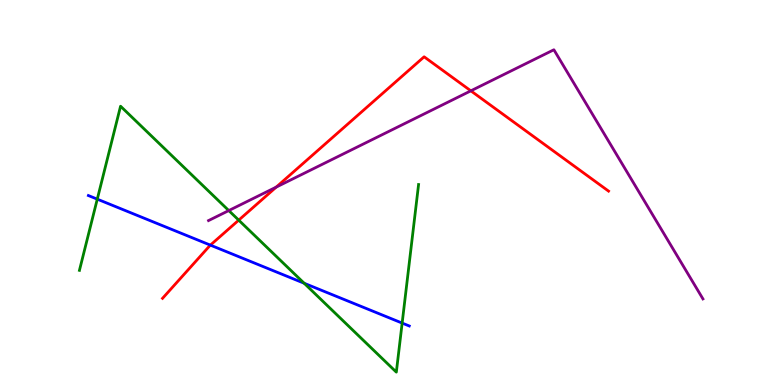[{'lines': ['blue', 'red'], 'intersections': [{'x': 2.71, 'y': 3.63}]}, {'lines': ['green', 'red'], 'intersections': [{'x': 3.08, 'y': 4.28}]}, {'lines': ['purple', 'red'], 'intersections': [{'x': 3.56, 'y': 5.14}, {'x': 6.08, 'y': 7.64}]}, {'lines': ['blue', 'green'], 'intersections': [{'x': 1.26, 'y': 4.83}, {'x': 3.92, 'y': 2.64}, {'x': 5.19, 'y': 1.61}]}, {'lines': ['blue', 'purple'], 'intersections': []}, {'lines': ['green', 'purple'], 'intersections': [{'x': 2.95, 'y': 4.53}]}]